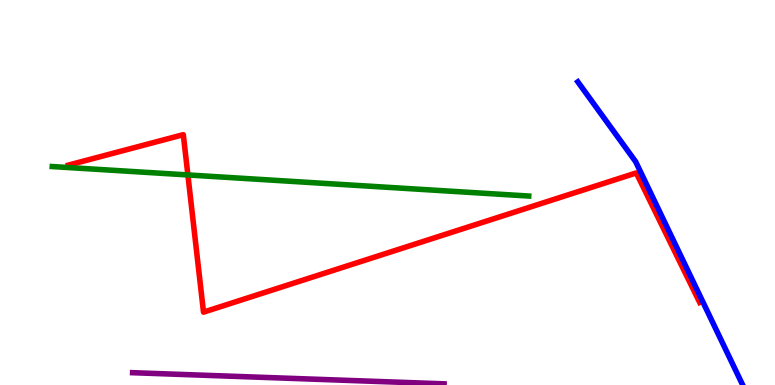[{'lines': ['blue', 'red'], 'intersections': []}, {'lines': ['green', 'red'], 'intersections': [{'x': 2.42, 'y': 5.46}]}, {'lines': ['purple', 'red'], 'intersections': []}, {'lines': ['blue', 'green'], 'intersections': []}, {'lines': ['blue', 'purple'], 'intersections': []}, {'lines': ['green', 'purple'], 'intersections': []}]